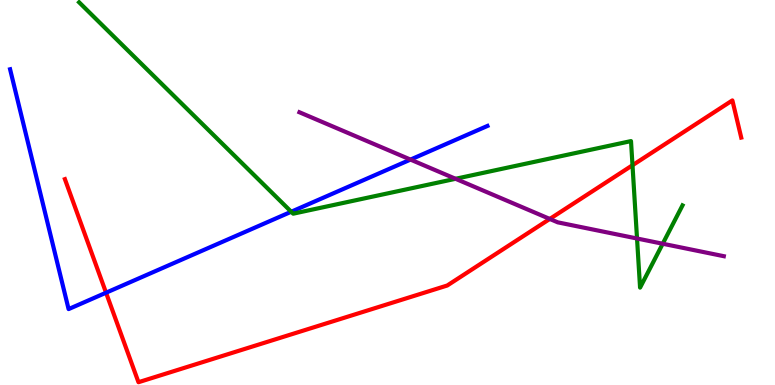[{'lines': ['blue', 'red'], 'intersections': [{'x': 1.37, 'y': 2.4}]}, {'lines': ['green', 'red'], 'intersections': [{'x': 8.16, 'y': 5.71}]}, {'lines': ['purple', 'red'], 'intersections': [{'x': 7.09, 'y': 4.31}]}, {'lines': ['blue', 'green'], 'intersections': [{'x': 3.76, 'y': 4.5}]}, {'lines': ['blue', 'purple'], 'intersections': [{'x': 5.3, 'y': 5.85}]}, {'lines': ['green', 'purple'], 'intersections': [{'x': 5.88, 'y': 5.36}, {'x': 8.22, 'y': 3.81}, {'x': 8.55, 'y': 3.67}]}]